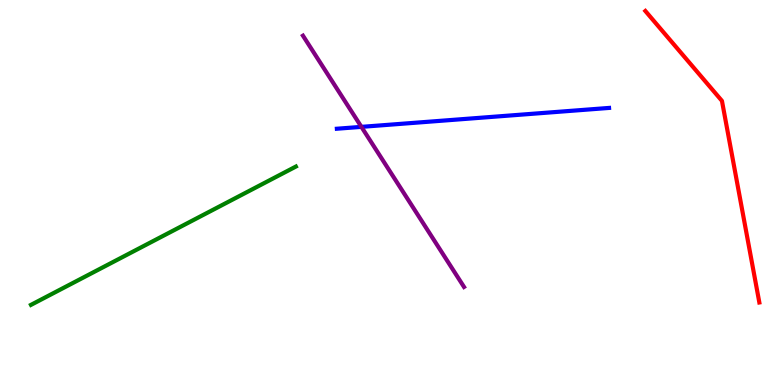[{'lines': ['blue', 'red'], 'intersections': []}, {'lines': ['green', 'red'], 'intersections': []}, {'lines': ['purple', 'red'], 'intersections': []}, {'lines': ['blue', 'green'], 'intersections': []}, {'lines': ['blue', 'purple'], 'intersections': [{'x': 4.66, 'y': 6.7}]}, {'lines': ['green', 'purple'], 'intersections': []}]